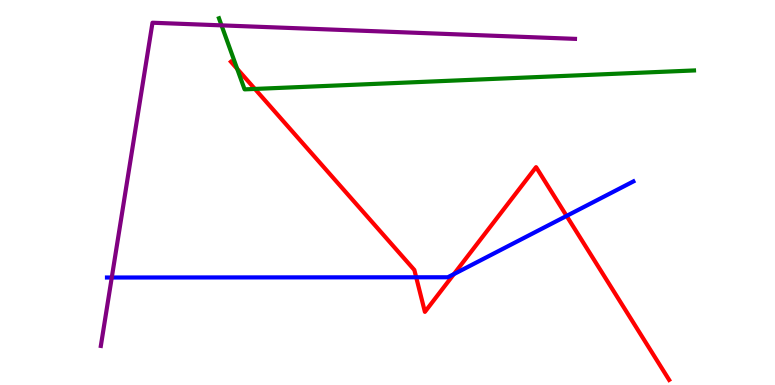[{'lines': ['blue', 'red'], 'intersections': [{'x': 5.37, 'y': 2.8}, {'x': 5.86, 'y': 2.88}, {'x': 7.31, 'y': 4.39}]}, {'lines': ['green', 'red'], 'intersections': [{'x': 3.06, 'y': 8.21}, {'x': 3.29, 'y': 7.69}]}, {'lines': ['purple', 'red'], 'intersections': []}, {'lines': ['blue', 'green'], 'intersections': []}, {'lines': ['blue', 'purple'], 'intersections': [{'x': 1.44, 'y': 2.79}]}, {'lines': ['green', 'purple'], 'intersections': [{'x': 2.86, 'y': 9.34}]}]